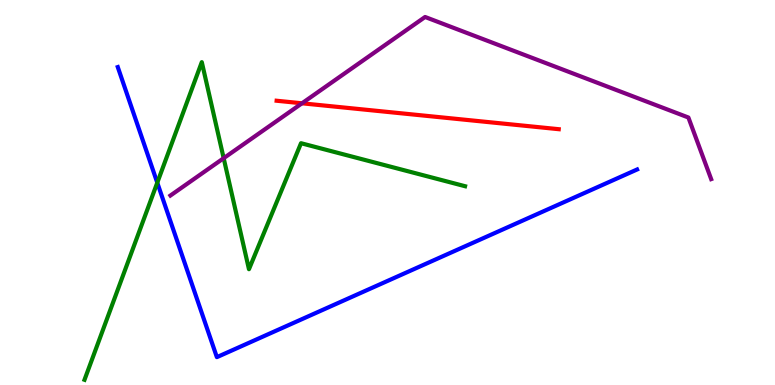[{'lines': ['blue', 'red'], 'intersections': []}, {'lines': ['green', 'red'], 'intersections': []}, {'lines': ['purple', 'red'], 'intersections': [{'x': 3.9, 'y': 7.32}]}, {'lines': ['blue', 'green'], 'intersections': [{'x': 2.03, 'y': 5.25}]}, {'lines': ['blue', 'purple'], 'intersections': []}, {'lines': ['green', 'purple'], 'intersections': [{'x': 2.89, 'y': 5.89}]}]